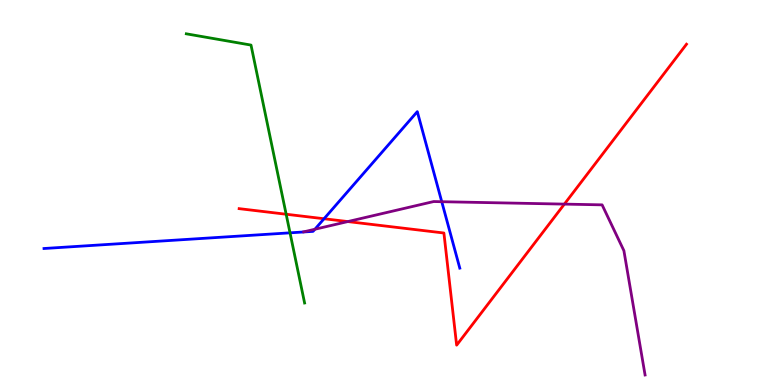[{'lines': ['blue', 'red'], 'intersections': [{'x': 4.18, 'y': 4.32}]}, {'lines': ['green', 'red'], 'intersections': [{'x': 3.69, 'y': 4.44}]}, {'lines': ['purple', 'red'], 'intersections': [{'x': 4.49, 'y': 4.24}, {'x': 7.28, 'y': 4.7}]}, {'lines': ['blue', 'green'], 'intersections': [{'x': 3.74, 'y': 3.95}]}, {'lines': ['blue', 'purple'], 'intersections': [{'x': 4.06, 'y': 4.05}, {'x': 5.7, 'y': 4.76}]}, {'lines': ['green', 'purple'], 'intersections': []}]